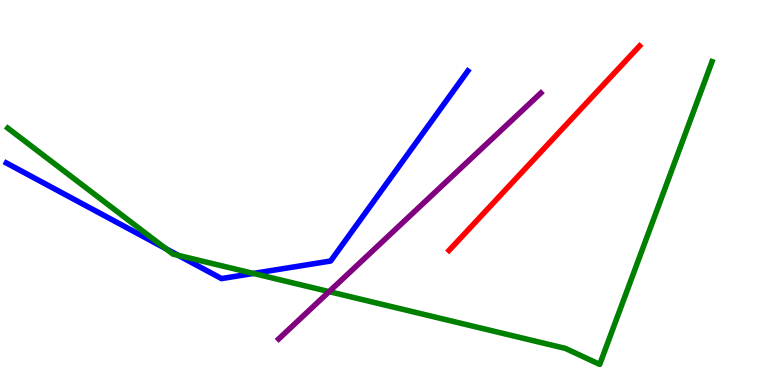[{'lines': ['blue', 'red'], 'intersections': []}, {'lines': ['green', 'red'], 'intersections': []}, {'lines': ['purple', 'red'], 'intersections': []}, {'lines': ['blue', 'green'], 'intersections': [{'x': 2.14, 'y': 3.54}, {'x': 2.3, 'y': 3.37}, {'x': 3.27, 'y': 2.9}]}, {'lines': ['blue', 'purple'], 'intersections': []}, {'lines': ['green', 'purple'], 'intersections': [{'x': 4.25, 'y': 2.43}]}]